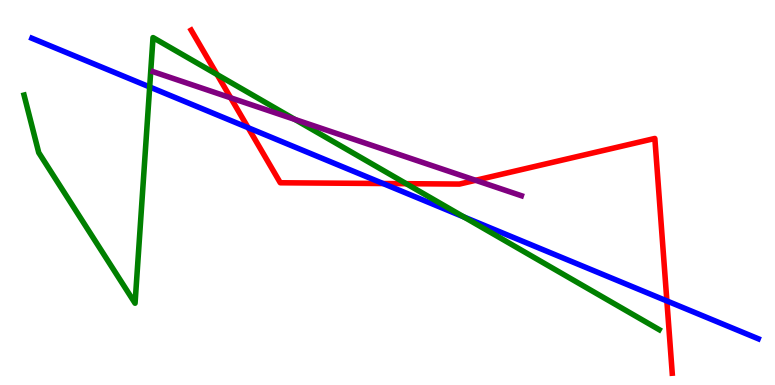[{'lines': ['blue', 'red'], 'intersections': [{'x': 3.2, 'y': 6.68}, {'x': 4.94, 'y': 5.23}, {'x': 8.6, 'y': 2.18}]}, {'lines': ['green', 'red'], 'intersections': [{'x': 2.8, 'y': 8.06}, {'x': 5.24, 'y': 5.23}]}, {'lines': ['purple', 'red'], 'intersections': [{'x': 2.98, 'y': 7.46}, {'x': 6.14, 'y': 5.32}]}, {'lines': ['blue', 'green'], 'intersections': [{'x': 1.93, 'y': 7.74}, {'x': 5.99, 'y': 4.36}]}, {'lines': ['blue', 'purple'], 'intersections': []}, {'lines': ['green', 'purple'], 'intersections': [{'x': 3.8, 'y': 6.9}]}]